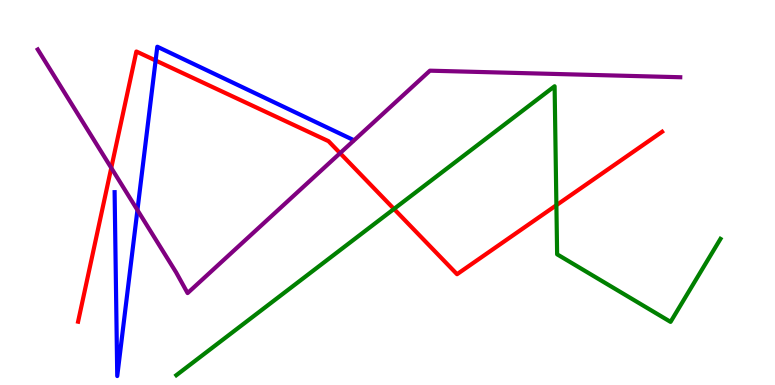[{'lines': ['blue', 'red'], 'intersections': [{'x': 2.01, 'y': 8.43}]}, {'lines': ['green', 'red'], 'intersections': [{'x': 5.08, 'y': 4.57}, {'x': 7.18, 'y': 4.67}]}, {'lines': ['purple', 'red'], 'intersections': [{'x': 1.44, 'y': 5.64}, {'x': 4.39, 'y': 6.02}]}, {'lines': ['blue', 'green'], 'intersections': []}, {'lines': ['blue', 'purple'], 'intersections': [{'x': 1.77, 'y': 4.54}]}, {'lines': ['green', 'purple'], 'intersections': []}]